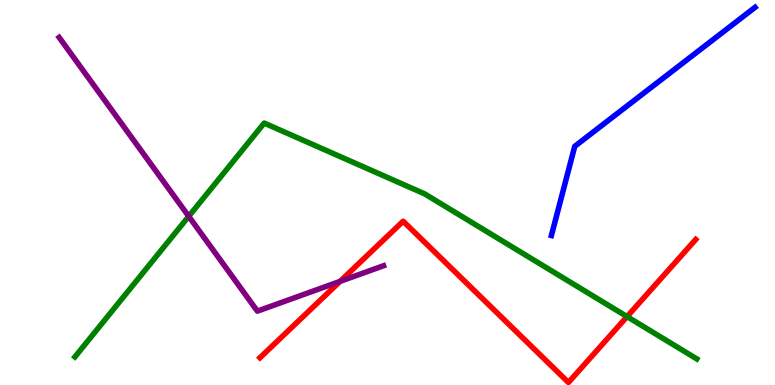[{'lines': ['blue', 'red'], 'intersections': []}, {'lines': ['green', 'red'], 'intersections': [{'x': 8.09, 'y': 1.78}]}, {'lines': ['purple', 'red'], 'intersections': [{'x': 4.39, 'y': 2.69}]}, {'lines': ['blue', 'green'], 'intersections': []}, {'lines': ['blue', 'purple'], 'intersections': []}, {'lines': ['green', 'purple'], 'intersections': [{'x': 2.44, 'y': 4.38}]}]